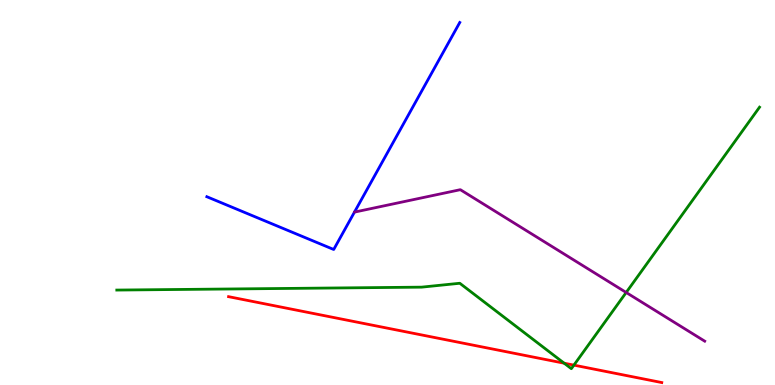[{'lines': ['blue', 'red'], 'intersections': []}, {'lines': ['green', 'red'], 'intersections': [{'x': 7.28, 'y': 0.566}, {'x': 7.41, 'y': 0.516}]}, {'lines': ['purple', 'red'], 'intersections': []}, {'lines': ['blue', 'green'], 'intersections': []}, {'lines': ['blue', 'purple'], 'intersections': []}, {'lines': ['green', 'purple'], 'intersections': [{'x': 8.08, 'y': 2.4}]}]